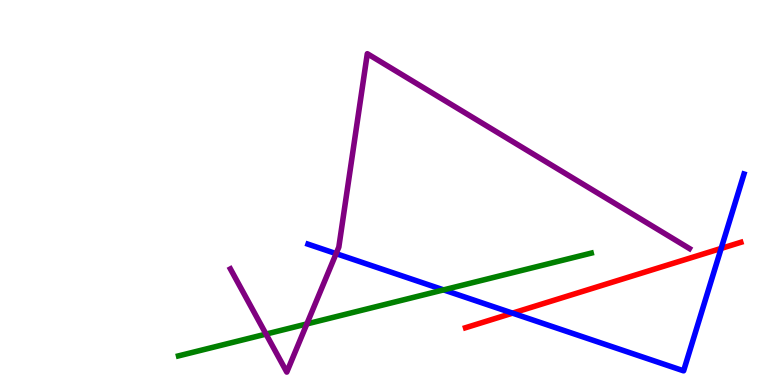[{'lines': ['blue', 'red'], 'intersections': [{'x': 6.61, 'y': 1.87}, {'x': 9.31, 'y': 3.55}]}, {'lines': ['green', 'red'], 'intersections': []}, {'lines': ['purple', 'red'], 'intersections': []}, {'lines': ['blue', 'green'], 'intersections': [{'x': 5.72, 'y': 2.47}]}, {'lines': ['blue', 'purple'], 'intersections': [{'x': 4.34, 'y': 3.41}]}, {'lines': ['green', 'purple'], 'intersections': [{'x': 3.43, 'y': 1.32}, {'x': 3.96, 'y': 1.59}]}]